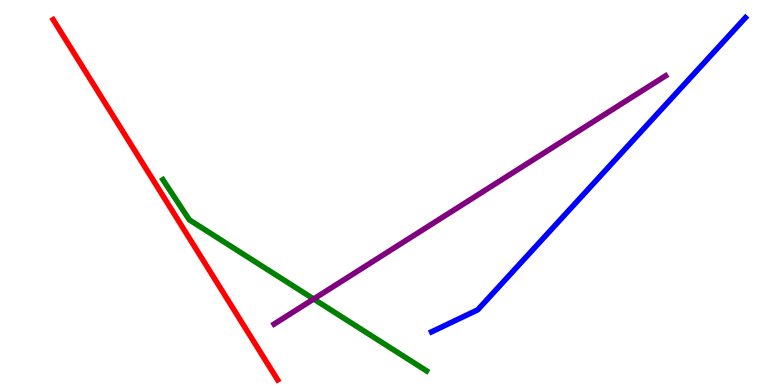[{'lines': ['blue', 'red'], 'intersections': []}, {'lines': ['green', 'red'], 'intersections': []}, {'lines': ['purple', 'red'], 'intersections': []}, {'lines': ['blue', 'green'], 'intersections': []}, {'lines': ['blue', 'purple'], 'intersections': []}, {'lines': ['green', 'purple'], 'intersections': [{'x': 4.05, 'y': 2.23}]}]